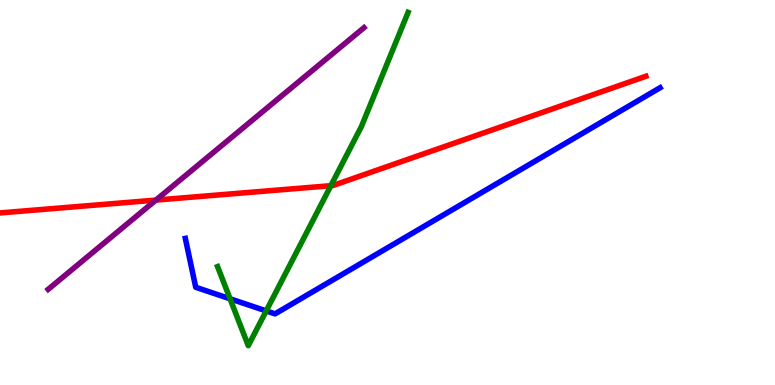[{'lines': ['blue', 'red'], 'intersections': []}, {'lines': ['green', 'red'], 'intersections': [{'x': 4.27, 'y': 5.18}]}, {'lines': ['purple', 'red'], 'intersections': [{'x': 2.01, 'y': 4.8}]}, {'lines': ['blue', 'green'], 'intersections': [{'x': 2.97, 'y': 2.24}, {'x': 3.43, 'y': 1.92}]}, {'lines': ['blue', 'purple'], 'intersections': []}, {'lines': ['green', 'purple'], 'intersections': []}]